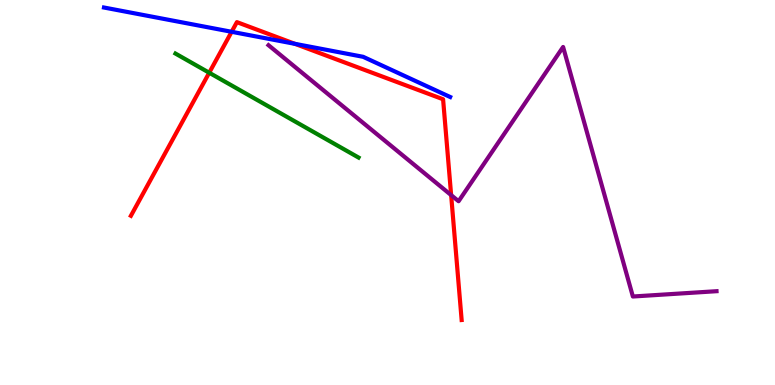[{'lines': ['blue', 'red'], 'intersections': [{'x': 2.99, 'y': 9.17}, {'x': 3.81, 'y': 8.86}]}, {'lines': ['green', 'red'], 'intersections': [{'x': 2.7, 'y': 8.11}]}, {'lines': ['purple', 'red'], 'intersections': [{'x': 5.82, 'y': 4.93}]}, {'lines': ['blue', 'green'], 'intersections': []}, {'lines': ['blue', 'purple'], 'intersections': []}, {'lines': ['green', 'purple'], 'intersections': []}]